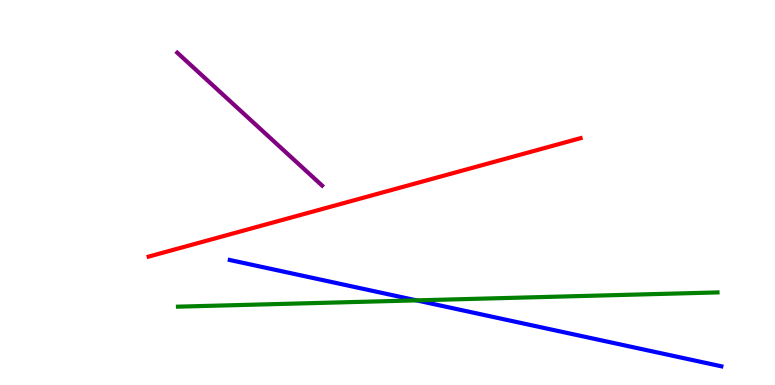[{'lines': ['blue', 'red'], 'intersections': []}, {'lines': ['green', 'red'], 'intersections': []}, {'lines': ['purple', 'red'], 'intersections': []}, {'lines': ['blue', 'green'], 'intersections': [{'x': 5.37, 'y': 2.2}]}, {'lines': ['blue', 'purple'], 'intersections': []}, {'lines': ['green', 'purple'], 'intersections': []}]